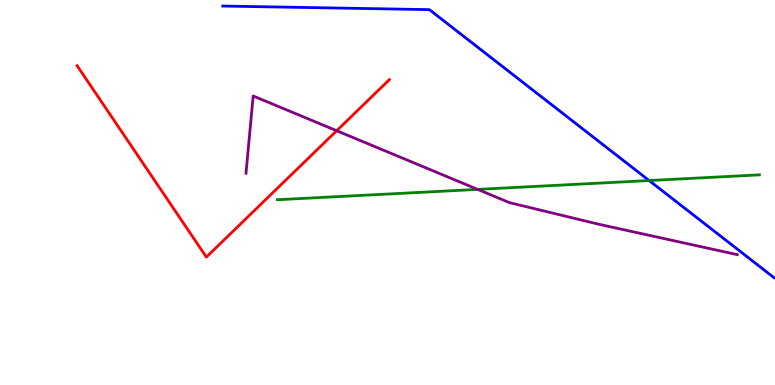[{'lines': ['blue', 'red'], 'intersections': []}, {'lines': ['green', 'red'], 'intersections': []}, {'lines': ['purple', 'red'], 'intersections': [{'x': 4.34, 'y': 6.6}]}, {'lines': ['blue', 'green'], 'intersections': [{'x': 8.38, 'y': 5.31}]}, {'lines': ['blue', 'purple'], 'intersections': []}, {'lines': ['green', 'purple'], 'intersections': [{'x': 6.16, 'y': 5.08}]}]